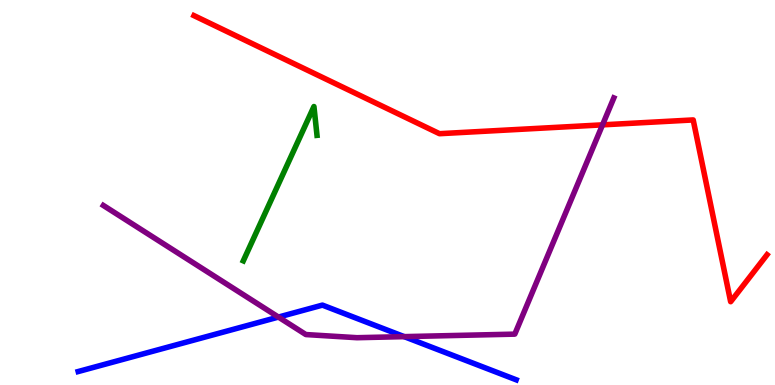[{'lines': ['blue', 'red'], 'intersections': []}, {'lines': ['green', 'red'], 'intersections': []}, {'lines': ['purple', 'red'], 'intersections': [{'x': 7.77, 'y': 6.76}]}, {'lines': ['blue', 'green'], 'intersections': []}, {'lines': ['blue', 'purple'], 'intersections': [{'x': 3.59, 'y': 1.76}, {'x': 5.22, 'y': 1.26}]}, {'lines': ['green', 'purple'], 'intersections': []}]